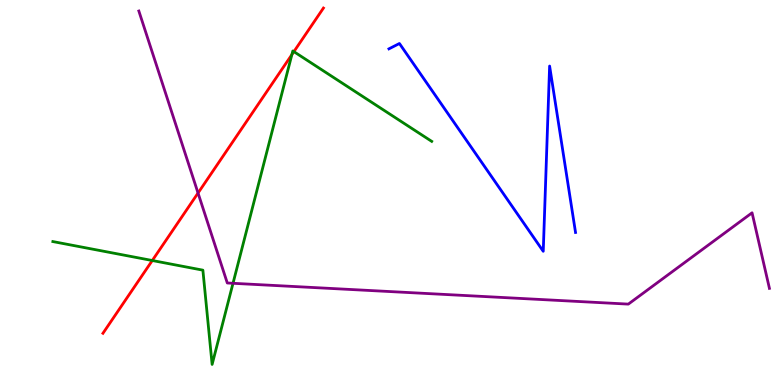[{'lines': ['blue', 'red'], 'intersections': []}, {'lines': ['green', 'red'], 'intersections': [{'x': 1.96, 'y': 3.23}, {'x': 3.77, 'y': 8.58}, {'x': 3.79, 'y': 8.66}]}, {'lines': ['purple', 'red'], 'intersections': [{'x': 2.56, 'y': 4.99}]}, {'lines': ['blue', 'green'], 'intersections': []}, {'lines': ['blue', 'purple'], 'intersections': []}, {'lines': ['green', 'purple'], 'intersections': [{'x': 3.01, 'y': 2.64}]}]